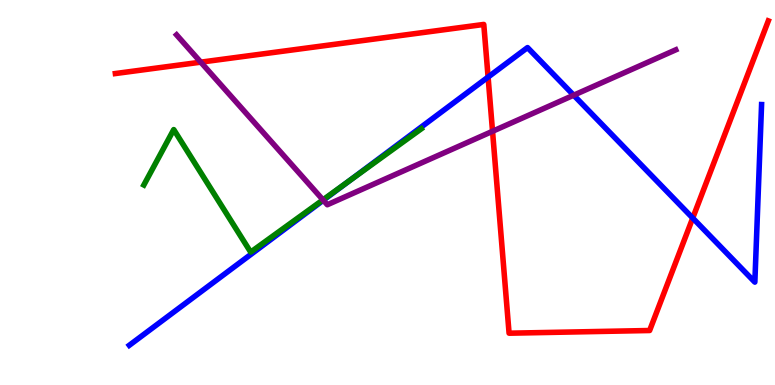[{'lines': ['blue', 'red'], 'intersections': [{'x': 6.3, 'y': 8.0}, {'x': 8.94, 'y': 4.34}]}, {'lines': ['green', 'red'], 'intersections': []}, {'lines': ['purple', 'red'], 'intersections': [{'x': 2.59, 'y': 8.39}, {'x': 6.36, 'y': 6.59}]}, {'lines': ['blue', 'green'], 'intersections': [{'x': 4.5, 'y': 5.3}]}, {'lines': ['blue', 'purple'], 'intersections': [{'x': 4.17, 'y': 4.8}, {'x': 7.4, 'y': 7.53}]}, {'lines': ['green', 'purple'], 'intersections': [{'x': 4.17, 'y': 4.81}]}]